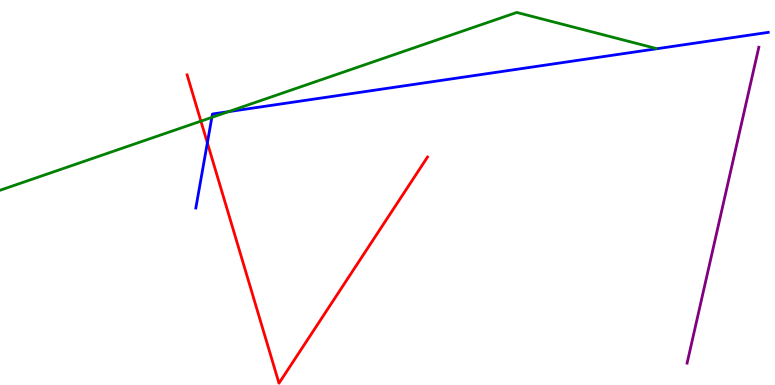[{'lines': ['blue', 'red'], 'intersections': [{'x': 2.68, 'y': 6.29}]}, {'lines': ['green', 'red'], 'intersections': [{'x': 2.59, 'y': 6.85}]}, {'lines': ['purple', 'red'], 'intersections': []}, {'lines': ['blue', 'green'], 'intersections': [{'x': 2.73, 'y': 6.95}, {'x': 2.95, 'y': 7.1}]}, {'lines': ['blue', 'purple'], 'intersections': []}, {'lines': ['green', 'purple'], 'intersections': []}]